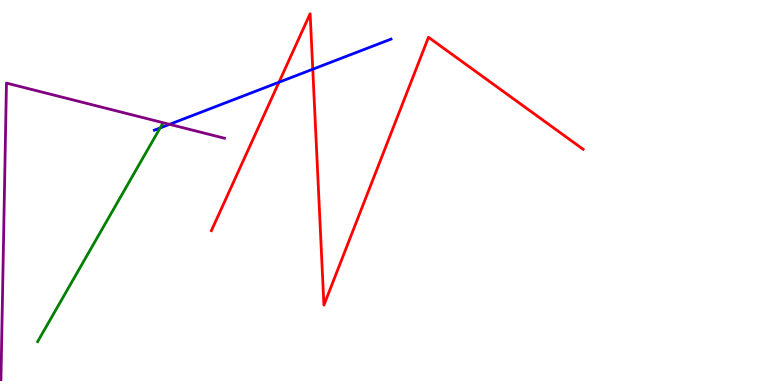[{'lines': ['blue', 'red'], 'intersections': [{'x': 3.6, 'y': 7.86}, {'x': 4.04, 'y': 8.2}]}, {'lines': ['green', 'red'], 'intersections': []}, {'lines': ['purple', 'red'], 'intersections': []}, {'lines': ['blue', 'green'], 'intersections': [{'x': 2.07, 'y': 6.68}]}, {'lines': ['blue', 'purple'], 'intersections': [{'x': 2.19, 'y': 6.77}]}, {'lines': ['green', 'purple'], 'intersections': []}]